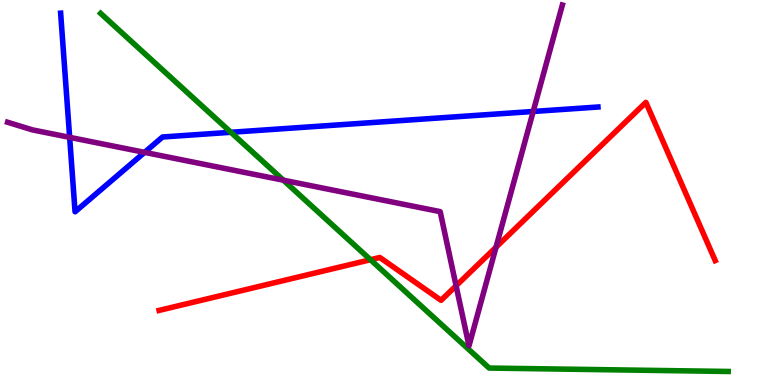[{'lines': ['blue', 'red'], 'intersections': []}, {'lines': ['green', 'red'], 'intersections': [{'x': 4.78, 'y': 3.25}]}, {'lines': ['purple', 'red'], 'intersections': [{'x': 5.89, 'y': 2.58}, {'x': 6.4, 'y': 3.58}]}, {'lines': ['blue', 'green'], 'intersections': [{'x': 2.98, 'y': 6.56}]}, {'lines': ['blue', 'purple'], 'intersections': [{'x': 0.899, 'y': 6.43}, {'x': 1.87, 'y': 6.04}, {'x': 6.88, 'y': 7.1}]}, {'lines': ['green', 'purple'], 'intersections': [{'x': 3.66, 'y': 5.32}]}]